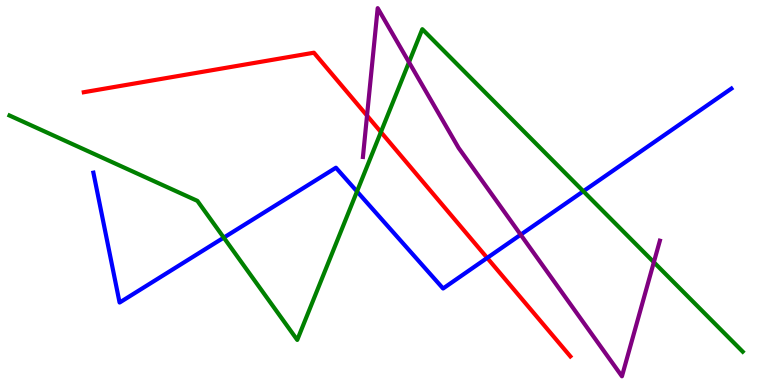[{'lines': ['blue', 'red'], 'intersections': [{'x': 6.29, 'y': 3.3}]}, {'lines': ['green', 'red'], 'intersections': [{'x': 4.91, 'y': 6.57}]}, {'lines': ['purple', 'red'], 'intersections': [{'x': 4.74, 'y': 7.0}]}, {'lines': ['blue', 'green'], 'intersections': [{'x': 2.89, 'y': 3.83}, {'x': 4.61, 'y': 5.03}, {'x': 7.53, 'y': 5.03}]}, {'lines': ['blue', 'purple'], 'intersections': [{'x': 6.72, 'y': 3.9}]}, {'lines': ['green', 'purple'], 'intersections': [{'x': 5.28, 'y': 8.38}, {'x': 8.44, 'y': 3.19}]}]